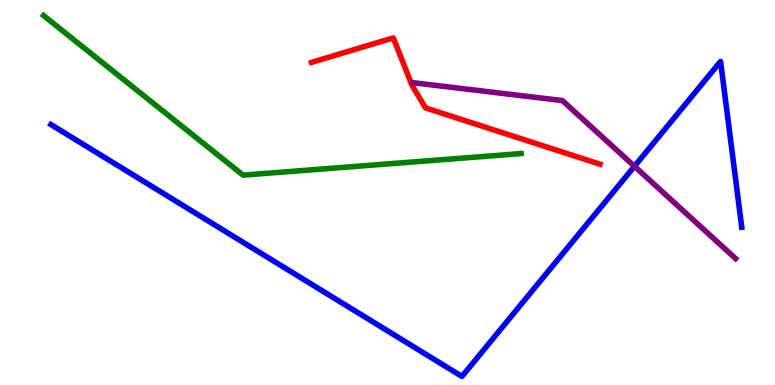[{'lines': ['blue', 'red'], 'intersections': []}, {'lines': ['green', 'red'], 'intersections': []}, {'lines': ['purple', 'red'], 'intersections': []}, {'lines': ['blue', 'green'], 'intersections': []}, {'lines': ['blue', 'purple'], 'intersections': [{'x': 8.19, 'y': 5.68}]}, {'lines': ['green', 'purple'], 'intersections': []}]